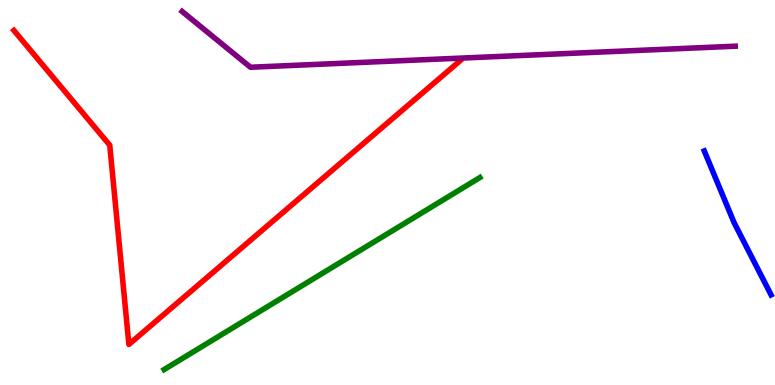[{'lines': ['blue', 'red'], 'intersections': []}, {'lines': ['green', 'red'], 'intersections': []}, {'lines': ['purple', 'red'], 'intersections': []}, {'lines': ['blue', 'green'], 'intersections': []}, {'lines': ['blue', 'purple'], 'intersections': []}, {'lines': ['green', 'purple'], 'intersections': []}]